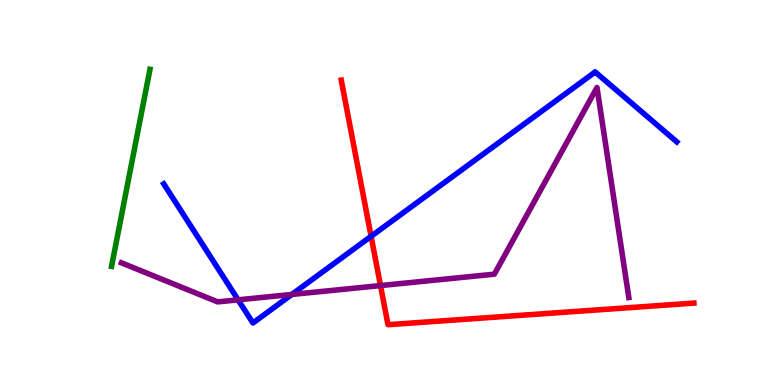[{'lines': ['blue', 'red'], 'intersections': [{'x': 4.79, 'y': 3.86}]}, {'lines': ['green', 'red'], 'intersections': []}, {'lines': ['purple', 'red'], 'intersections': [{'x': 4.91, 'y': 2.58}]}, {'lines': ['blue', 'green'], 'intersections': []}, {'lines': ['blue', 'purple'], 'intersections': [{'x': 3.07, 'y': 2.21}, {'x': 3.77, 'y': 2.35}]}, {'lines': ['green', 'purple'], 'intersections': []}]